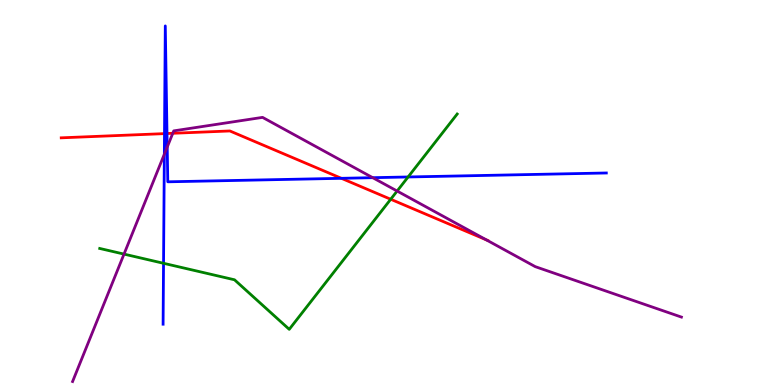[{'lines': ['blue', 'red'], 'intersections': [{'x': 2.12, 'y': 6.53}, {'x': 2.15, 'y': 6.53}, {'x': 4.41, 'y': 5.37}]}, {'lines': ['green', 'red'], 'intersections': [{'x': 5.04, 'y': 4.82}]}, {'lines': ['purple', 'red'], 'intersections': [{'x': 2.23, 'y': 6.54}, {'x': 6.27, 'y': 3.77}]}, {'lines': ['blue', 'green'], 'intersections': [{'x': 2.11, 'y': 3.16}, {'x': 5.27, 'y': 5.4}]}, {'lines': ['blue', 'purple'], 'intersections': [{'x': 2.12, 'y': 5.99}, {'x': 2.16, 'y': 6.18}, {'x': 4.81, 'y': 5.38}]}, {'lines': ['green', 'purple'], 'intersections': [{'x': 1.6, 'y': 3.4}, {'x': 5.12, 'y': 5.04}]}]